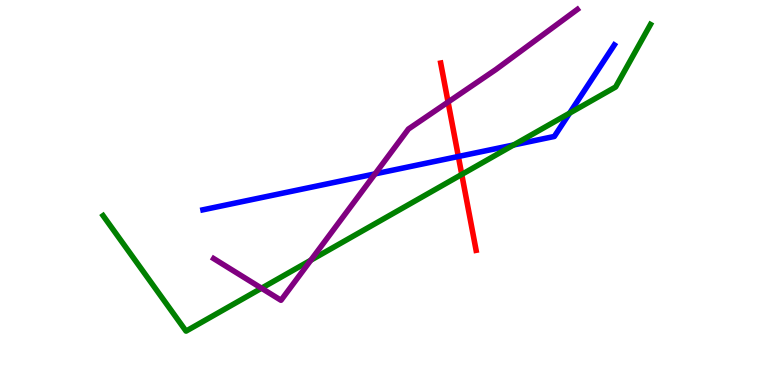[{'lines': ['blue', 'red'], 'intersections': [{'x': 5.91, 'y': 5.94}]}, {'lines': ['green', 'red'], 'intersections': [{'x': 5.96, 'y': 5.47}]}, {'lines': ['purple', 'red'], 'intersections': [{'x': 5.78, 'y': 7.35}]}, {'lines': ['blue', 'green'], 'intersections': [{'x': 6.63, 'y': 6.23}, {'x': 7.35, 'y': 7.06}]}, {'lines': ['blue', 'purple'], 'intersections': [{'x': 4.84, 'y': 5.48}]}, {'lines': ['green', 'purple'], 'intersections': [{'x': 3.37, 'y': 2.51}, {'x': 4.01, 'y': 3.24}]}]